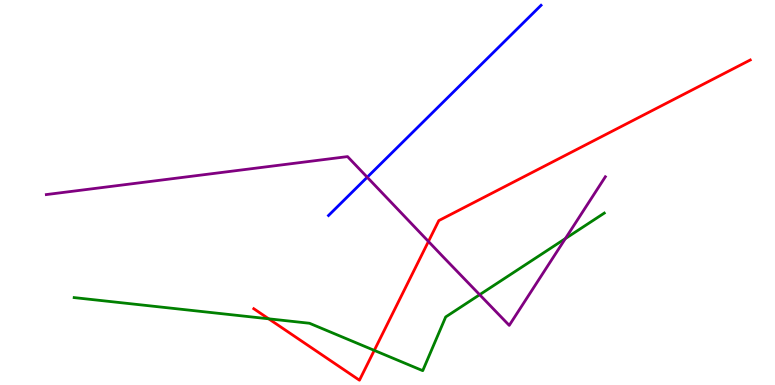[{'lines': ['blue', 'red'], 'intersections': []}, {'lines': ['green', 'red'], 'intersections': [{'x': 3.47, 'y': 1.72}, {'x': 4.83, 'y': 0.899}]}, {'lines': ['purple', 'red'], 'intersections': [{'x': 5.53, 'y': 3.73}]}, {'lines': ['blue', 'green'], 'intersections': []}, {'lines': ['blue', 'purple'], 'intersections': [{'x': 4.74, 'y': 5.4}]}, {'lines': ['green', 'purple'], 'intersections': [{'x': 6.19, 'y': 2.35}, {'x': 7.3, 'y': 3.8}]}]